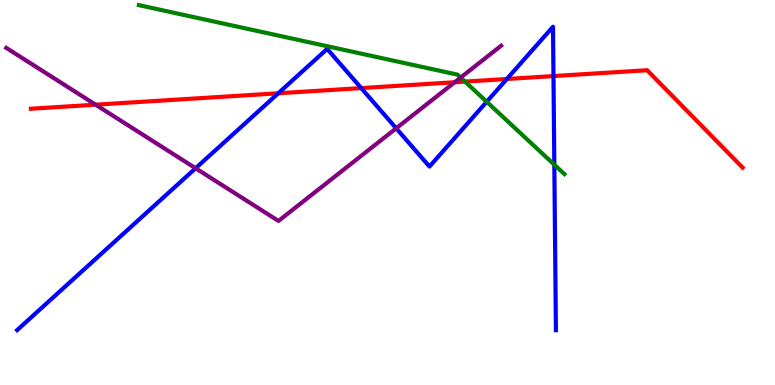[{'lines': ['blue', 'red'], 'intersections': [{'x': 3.59, 'y': 7.58}, {'x': 4.66, 'y': 7.71}, {'x': 6.54, 'y': 7.95}, {'x': 7.14, 'y': 8.02}]}, {'lines': ['green', 'red'], 'intersections': [{'x': 6.0, 'y': 7.88}]}, {'lines': ['purple', 'red'], 'intersections': [{'x': 1.23, 'y': 7.28}, {'x': 5.87, 'y': 7.86}]}, {'lines': ['blue', 'green'], 'intersections': [{'x': 6.28, 'y': 7.36}, {'x': 7.15, 'y': 5.72}]}, {'lines': ['blue', 'purple'], 'intersections': [{'x': 2.52, 'y': 5.63}, {'x': 5.11, 'y': 6.67}]}, {'lines': ['green', 'purple'], 'intersections': [{'x': 5.94, 'y': 7.99}]}]